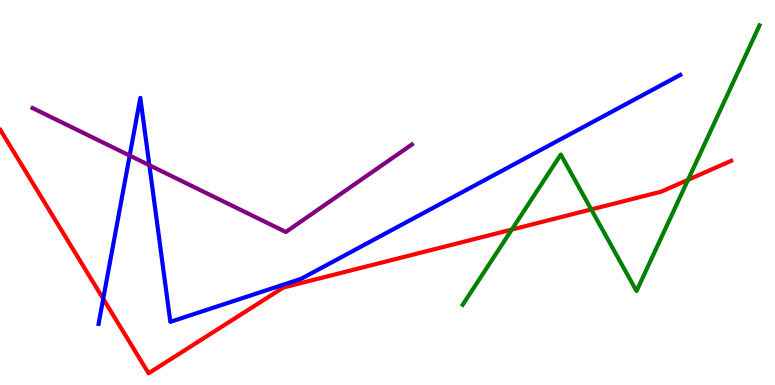[{'lines': ['blue', 'red'], 'intersections': [{'x': 1.33, 'y': 2.24}]}, {'lines': ['green', 'red'], 'intersections': [{'x': 6.6, 'y': 4.04}, {'x': 7.63, 'y': 4.56}, {'x': 8.88, 'y': 5.33}]}, {'lines': ['purple', 'red'], 'intersections': []}, {'lines': ['blue', 'green'], 'intersections': []}, {'lines': ['blue', 'purple'], 'intersections': [{'x': 1.67, 'y': 5.96}, {'x': 1.93, 'y': 5.71}]}, {'lines': ['green', 'purple'], 'intersections': []}]